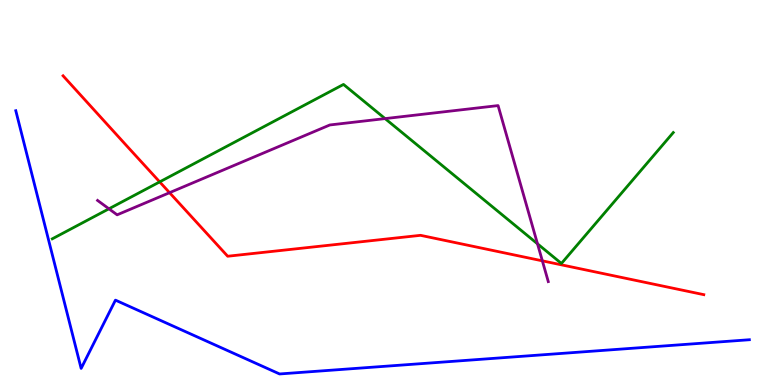[{'lines': ['blue', 'red'], 'intersections': []}, {'lines': ['green', 'red'], 'intersections': [{'x': 2.06, 'y': 5.28}]}, {'lines': ['purple', 'red'], 'intersections': [{'x': 2.19, 'y': 5.0}, {'x': 7.0, 'y': 3.22}]}, {'lines': ['blue', 'green'], 'intersections': []}, {'lines': ['blue', 'purple'], 'intersections': []}, {'lines': ['green', 'purple'], 'intersections': [{'x': 1.41, 'y': 4.58}, {'x': 4.97, 'y': 6.92}, {'x': 6.94, 'y': 3.67}]}]